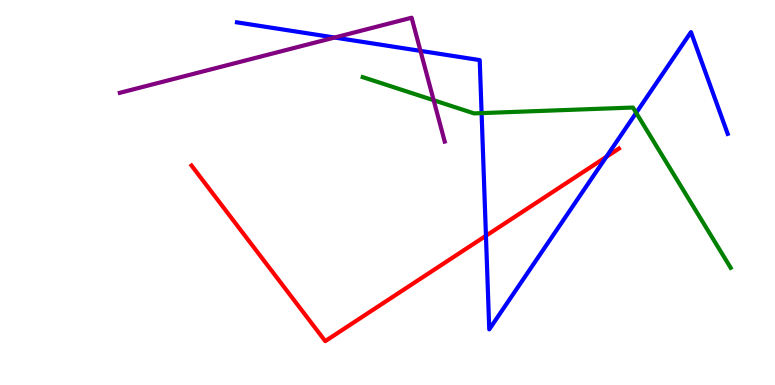[{'lines': ['blue', 'red'], 'intersections': [{'x': 6.27, 'y': 3.88}, {'x': 7.82, 'y': 5.93}]}, {'lines': ['green', 'red'], 'intersections': []}, {'lines': ['purple', 'red'], 'intersections': []}, {'lines': ['blue', 'green'], 'intersections': [{'x': 6.21, 'y': 7.06}, {'x': 8.21, 'y': 7.07}]}, {'lines': ['blue', 'purple'], 'intersections': [{'x': 4.32, 'y': 9.02}, {'x': 5.43, 'y': 8.68}]}, {'lines': ['green', 'purple'], 'intersections': [{'x': 5.6, 'y': 7.4}]}]